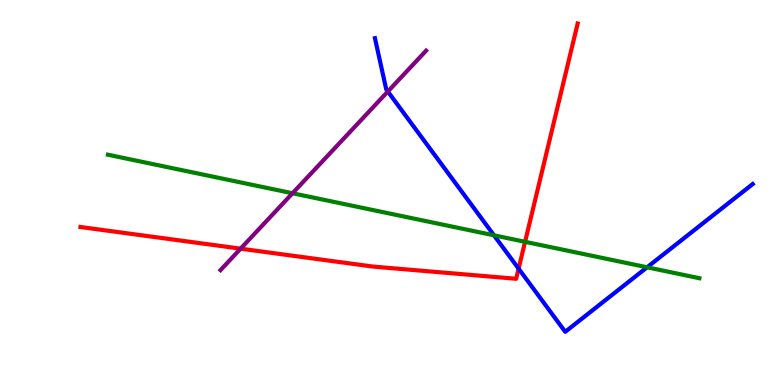[{'lines': ['blue', 'red'], 'intersections': [{'x': 6.69, 'y': 3.02}]}, {'lines': ['green', 'red'], 'intersections': [{'x': 6.78, 'y': 3.72}]}, {'lines': ['purple', 'red'], 'intersections': [{'x': 3.1, 'y': 3.54}]}, {'lines': ['blue', 'green'], 'intersections': [{'x': 6.37, 'y': 3.89}, {'x': 8.35, 'y': 3.06}]}, {'lines': ['blue', 'purple'], 'intersections': [{'x': 5.0, 'y': 7.62}]}, {'lines': ['green', 'purple'], 'intersections': [{'x': 3.77, 'y': 4.98}]}]